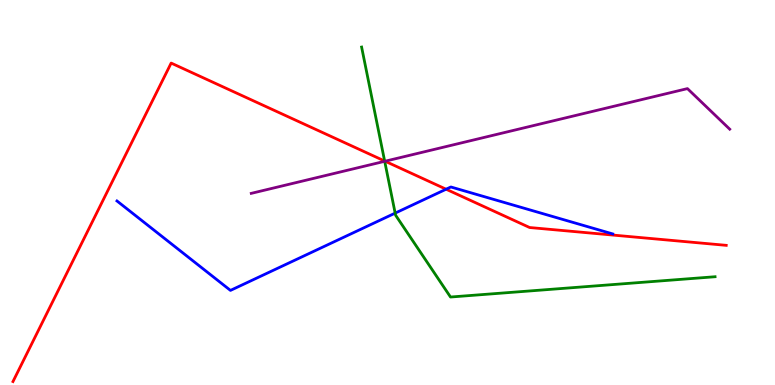[{'lines': ['blue', 'red'], 'intersections': [{'x': 5.76, 'y': 5.09}]}, {'lines': ['green', 'red'], 'intersections': [{'x': 4.96, 'y': 5.82}]}, {'lines': ['purple', 'red'], 'intersections': [{'x': 4.97, 'y': 5.81}]}, {'lines': ['blue', 'green'], 'intersections': [{'x': 5.1, 'y': 4.46}]}, {'lines': ['blue', 'purple'], 'intersections': []}, {'lines': ['green', 'purple'], 'intersections': [{'x': 4.96, 'y': 5.81}]}]